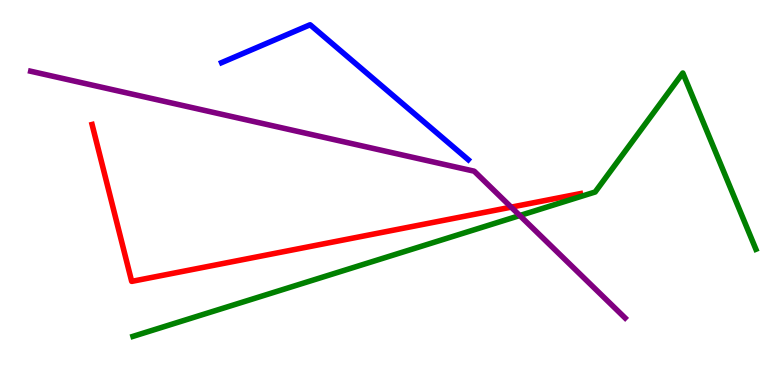[{'lines': ['blue', 'red'], 'intersections': []}, {'lines': ['green', 'red'], 'intersections': []}, {'lines': ['purple', 'red'], 'intersections': [{'x': 6.6, 'y': 4.62}]}, {'lines': ['blue', 'green'], 'intersections': []}, {'lines': ['blue', 'purple'], 'intersections': []}, {'lines': ['green', 'purple'], 'intersections': [{'x': 6.71, 'y': 4.4}]}]